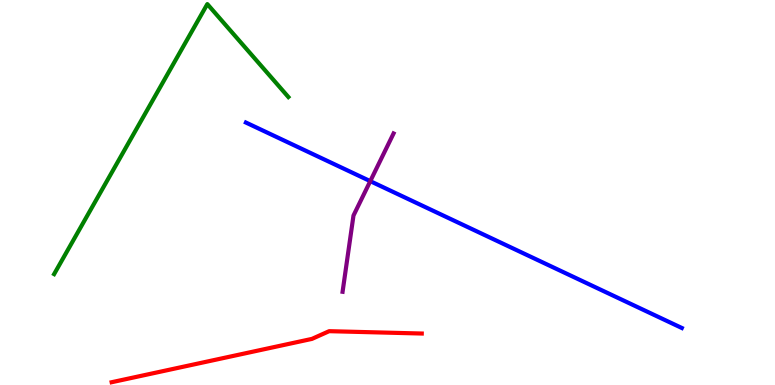[{'lines': ['blue', 'red'], 'intersections': []}, {'lines': ['green', 'red'], 'intersections': []}, {'lines': ['purple', 'red'], 'intersections': []}, {'lines': ['blue', 'green'], 'intersections': []}, {'lines': ['blue', 'purple'], 'intersections': [{'x': 4.78, 'y': 5.29}]}, {'lines': ['green', 'purple'], 'intersections': []}]